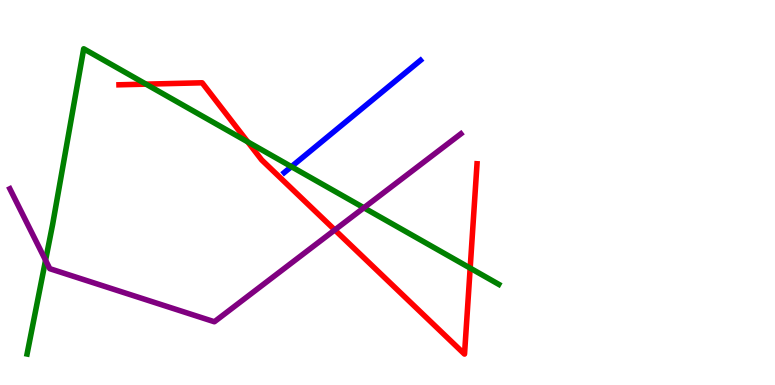[{'lines': ['blue', 'red'], 'intersections': []}, {'lines': ['green', 'red'], 'intersections': [{'x': 1.88, 'y': 7.81}, {'x': 3.2, 'y': 6.31}, {'x': 6.07, 'y': 3.04}]}, {'lines': ['purple', 'red'], 'intersections': [{'x': 4.32, 'y': 4.03}]}, {'lines': ['blue', 'green'], 'intersections': [{'x': 3.76, 'y': 5.67}]}, {'lines': ['blue', 'purple'], 'intersections': []}, {'lines': ['green', 'purple'], 'intersections': [{'x': 0.588, 'y': 3.24}, {'x': 4.7, 'y': 4.6}]}]